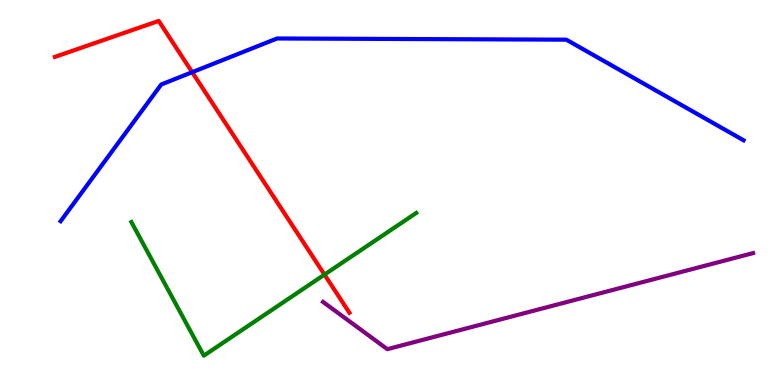[{'lines': ['blue', 'red'], 'intersections': [{'x': 2.48, 'y': 8.12}]}, {'lines': ['green', 'red'], 'intersections': [{'x': 4.19, 'y': 2.87}]}, {'lines': ['purple', 'red'], 'intersections': []}, {'lines': ['blue', 'green'], 'intersections': []}, {'lines': ['blue', 'purple'], 'intersections': []}, {'lines': ['green', 'purple'], 'intersections': []}]